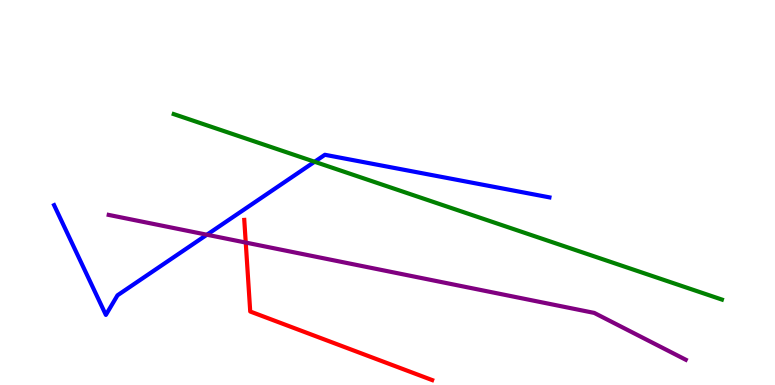[{'lines': ['blue', 'red'], 'intersections': []}, {'lines': ['green', 'red'], 'intersections': []}, {'lines': ['purple', 'red'], 'intersections': [{'x': 3.17, 'y': 3.7}]}, {'lines': ['blue', 'green'], 'intersections': [{'x': 4.06, 'y': 5.8}]}, {'lines': ['blue', 'purple'], 'intersections': [{'x': 2.67, 'y': 3.9}]}, {'lines': ['green', 'purple'], 'intersections': []}]